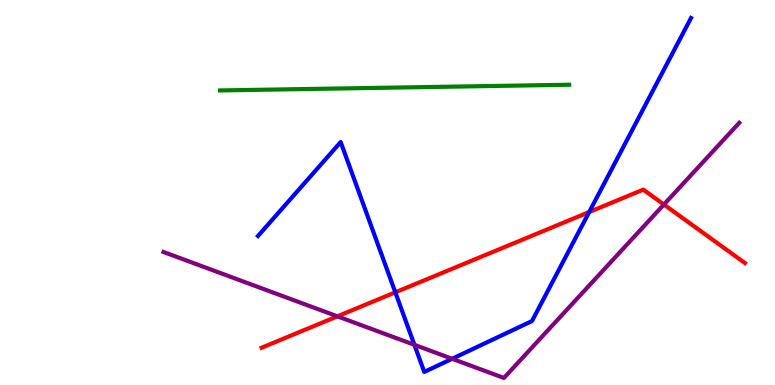[{'lines': ['blue', 'red'], 'intersections': [{'x': 5.1, 'y': 2.41}, {'x': 7.6, 'y': 4.49}]}, {'lines': ['green', 'red'], 'intersections': []}, {'lines': ['purple', 'red'], 'intersections': [{'x': 4.35, 'y': 1.78}, {'x': 8.57, 'y': 4.69}]}, {'lines': ['blue', 'green'], 'intersections': []}, {'lines': ['blue', 'purple'], 'intersections': [{'x': 5.35, 'y': 1.04}, {'x': 5.83, 'y': 0.681}]}, {'lines': ['green', 'purple'], 'intersections': []}]